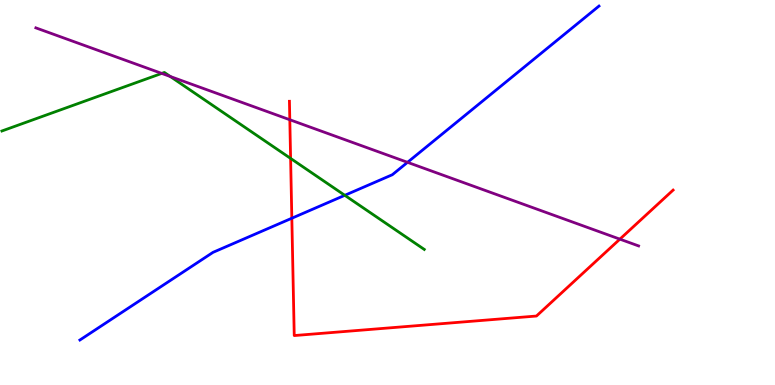[{'lines': ['blue', 'red'], 'intersections': [{'x': 3.77, 'y': 4.33}]}, {'lines': ['green', 'red'], 'intersections': [{'x': 3.75, 'y': 5.89}]}, {'lines': ['purple', 'red'], 'intersections': [{'x': 3.74, 'y': 6.89}, {'x': 8.0, 'y': 3.79}]}, {'lines': ['blue', 'green'], 'intersections': [{'x': 4.45, 'y': 4.93}]}, {'lines': ['blue', 'purple'], 'intersections': [{'x': 5.26, 'y': 5.78}]}, {'lines': ['green', 'purple'], 'intersections': [{'x': 2.09, 'y': 8.09}, {'x': 2.2, 'y': 8.01}]}]